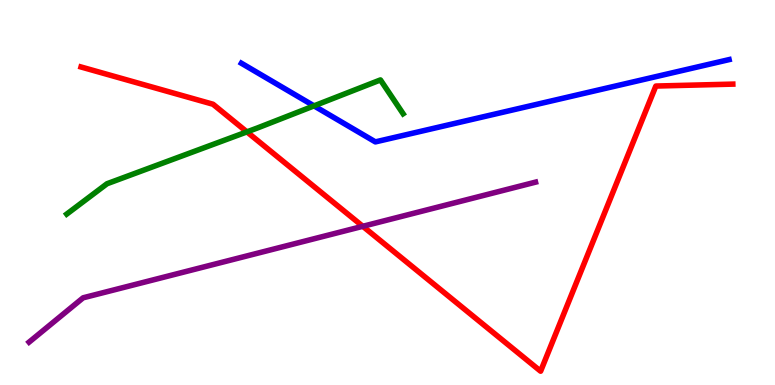[{'lines': ['blue', 'red'], 'intersections': []}, {'lines': ['green', 'red'], 'intersections': [{'x': 3.19, 'y': 6.57}]}, {'lines': ['purple', 'red'], 'intersections': [{'x': 4.68, 'y': 4.12}]}, {'lines': ['blue', 'green'], 'intersections': [{'x': 4.05, 'y': 7.25}]}, {'lines': ['blue', 'purple'], 'intersections': []}, {'lines': ['green', 'purple'], 'intersections': []}]